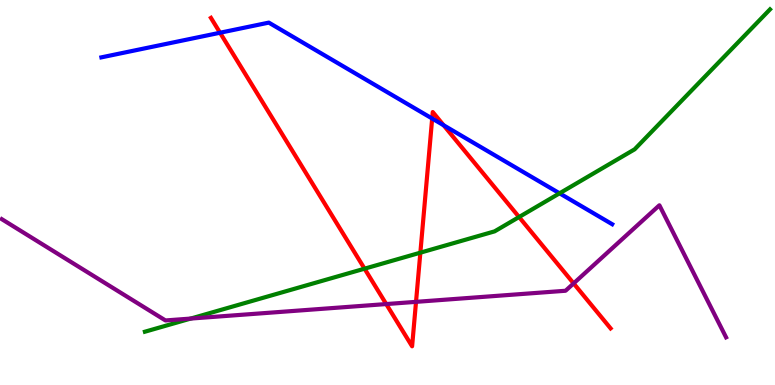[{'lines': ['blue', 'red'], 'intersections': [{'x': 2.84, 'y': 9.15}, {'x': 5.58, 'y': 6.92}, {'x': 5.72, 'y': 6.75}]}, {'lines': ['green', 'red'], 'intersections': [{'x': 4.7, 'y': 3.02}, {'x': 5.42, 'y': 3.44}, {'x': 6.7, 'y': 4.36}]}, {'lines': ['purple', 'red'], 'intersections': [{'x': 4.98, 'y': 2.1}, {'x': 5.37, 'y': 2.16}, {'x': 7.4, 'y': 2.64}]}, {'lines': ['blue', 'green'], 'intersections': [{'x': 7.22, 'y': 4.98}]}, {'lines': ['blue', 'purple'], 'intersections': []}, {'lines': ['green', 'purple'], 'intersections': [{'x': 2.46, 'y': 1.73}]}]